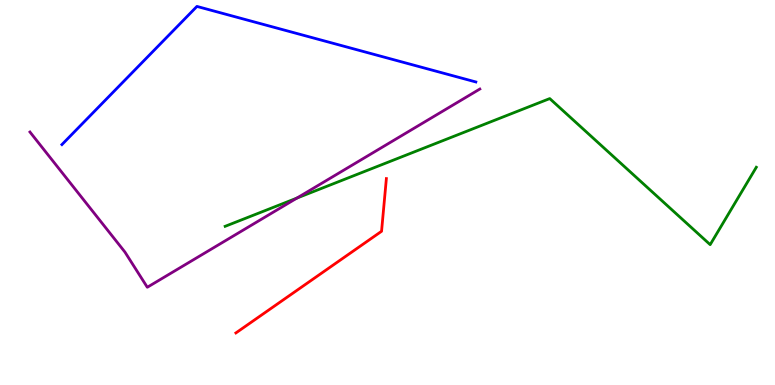[{'lines': ['blue', 'red'], 'intersections': []}, {'lines': ['green', 'red'], 'intersections': []}, {'lines': ['purple', 'red'], 'intersections': []}, {'lines': ['blue', 'green'], 'intersections': []}, {'lines': ['blue', 'purple'], 'intersections': []}, {'lines': ['green', 'purple'], 'intersections': [{'x': 3.83, 'y': 4.86}]}]